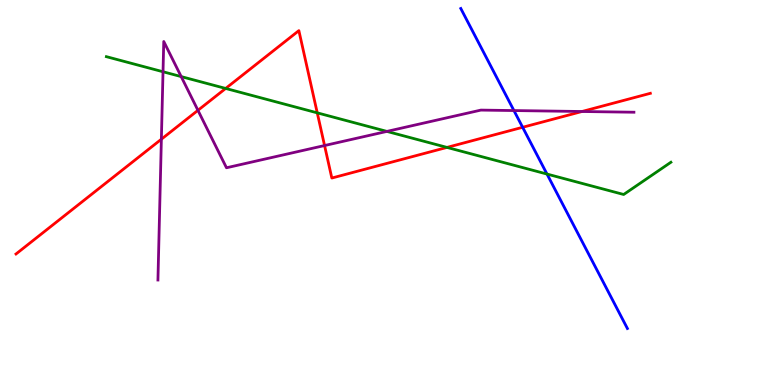[{'lines': ['blue', 'red'], 'intersections': [{'x': 6.74, 'y': 6.69}]}, {'lines': ['green', 'red'], 'intersections': [{'x': 2.91, 'y': 7.7}, {'x': 4.09, 'y': 7.07}, {'x': 5.77, 'y': 6.17}]}, {'lines': ['purple', 'red'], 'intersections': [{'x': 2.08, 'y': 6.38}, {'x': 2.55, 'y': 7.13}, {'x': 4.19, 'y': 6.22}, {'x': 7.51, 'y': 7.1}]}, {'lines': ['blue', 'green'], 'intersections': [{'x': 7.06, 'y': 5.48}]}, {'lines': ['blue', 'purple'], 'intersections': [{'x': 6.63, 'y': 7.13}]}, {'lines': ['green', 'purple'], 'intersections': [{'x': 2.1, 'y': 8.14}, {'x': 2.34, 'y': 8.01}, {'x': 4.99, 'y': 6.59}]}]